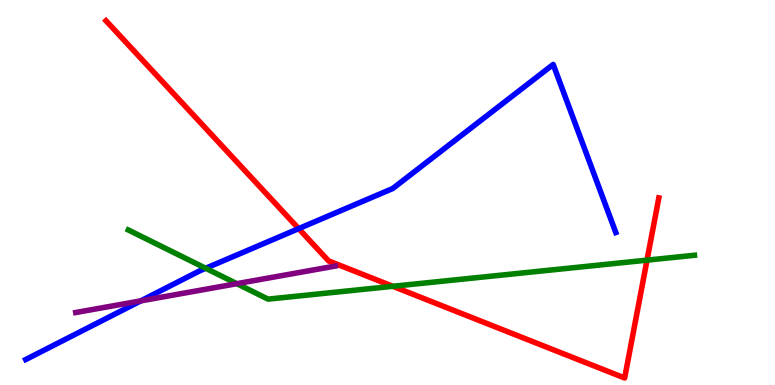[{'lines': ['blue', 'red'], 'intersections': [{'x': 3.85, 'y': 4.06}]}, {'lines': ['green', 'red'], 'intersections': [{'x': 5.07, 'y': 2.56}, {'x': 8.35, 'y': 3.24}]}, {'lines': ['purple', 'red'], 'intersections': []}, {'lines': ['blue', 'green'], 'intersections': [{'x': 2.65, 'y': 3.03}]}, {'lines': ['blue', 'purple'], 'intersections': [{'x': 1.82, 'y': 2.18}]}, {'lines': ['green', 'purple'], 'intersections': [{'x': 3.06, 'y': 2.63}]}]